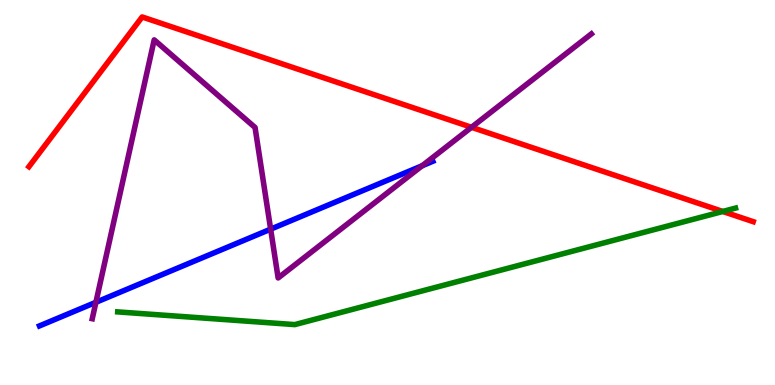[{'lines': ['blue', 'red'], 'intersections': []}, {'lines': ['green', 'red'], 'intersections': [{'x': 9.33, 'y': 4.51}]}, {'lines': ['purple', 'red'], 'intersections': [{'x': 6.08, 'y': 6.69}]}, {'lines': ['blue', 'green'], 'intersections': []}, {'lines': ['blue', 'purple'], 'intersections': [{'x': 1.24, 'y': 2.15}, {'x': 3.49, 'y': 4.05}, {'x': 5.45, 'y': 5.69}]}, {'lines': ['green', 'purple'], 'intersections': []}]